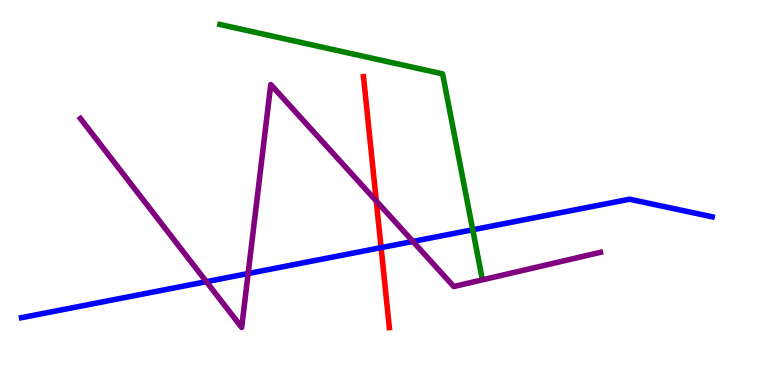[{'lines': ['blue', 'red'], 'intersections': [{'x': 4.92, 'y': 3.57}]}, {'lines': ['green', 'red'], 'intersections': []}, {'lines': ['purple', 'red'], 'intersections': [{'x': 4.86, 'y': 4.78}]}, {'lines': ['blue', 'green'], 'intersections': [{'x': 6.1, 'y': 4.03}]}, {'lines': ['blue', 'purple'], 'intersections': [{'x': 2.66, 'y': 2.68}, {'x': 3.2, 'y': 2.9}, {'x': 5.33, 'y': 3.73}]}, {'lines': ['green', 'purple'], 'intersections': []}]